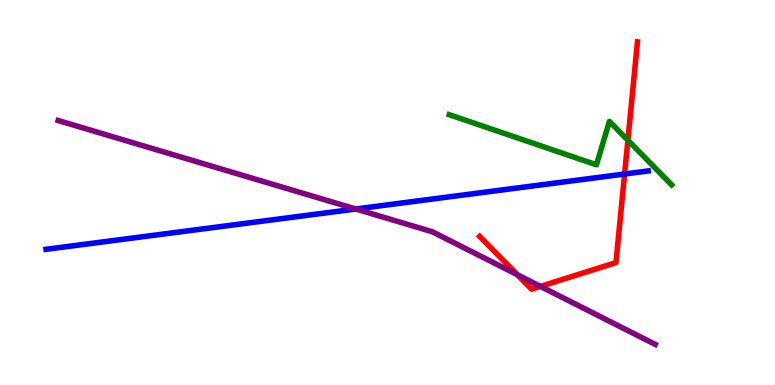[{'lines': ['blue', 'red'], 'intersections': [{'x': 8.06, 'y': 5.48}]}, {'lines': ['green', 'red'], 'intersections': [{'x': 8.1, 'y': 6.36}]}, {'lines': ['purple', 'red'], 'intersections': [{'x': 6.68, 'y': 2.86}, {'x': 6.97, 'y': 2.56}]}, {'lines': ['blue', 'green'], 'intersections': []}, {'lines': ['blue', 'purple'], 'intersections': [{'x': 4.59, 'y': 4.57}]}, {'lines': ['green', 'purple'], 'intersections': []}]